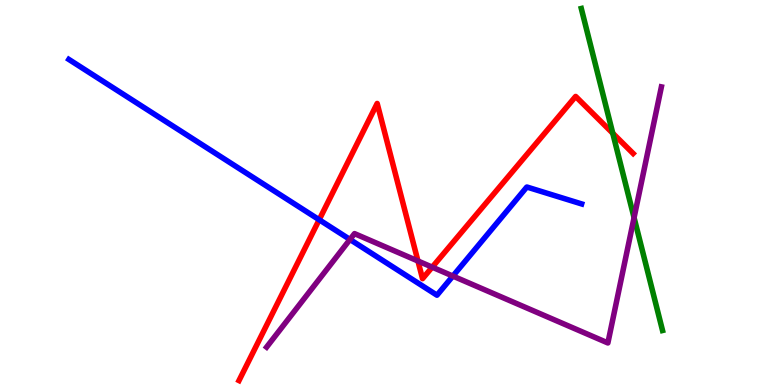[{'lines': ['blue', 'red'], 'intersections': [{'x': 4.12, 'y': 4.29}]}, {'lines': ['green', 'red'], 'intersections': [{'x': 7.91, 'y': 6.54}]}, {'lines': ['purple', 'red'], 'intersections': [{'x': 5.39, 'y': 3.22}, {'x': 5.58, 'y': 3.06}]}, {'lines': ['blue', 'green'], 'intersections': []}, {'lines': ['blue', 'purple'], 'intersections': [{'x': 4.52, 'y': 3.78}, {'x': 5.84, 'y': 2.83}]}, {'lines': ['green', 'purple'], 'intersections': [{'x': 8.18, 'y': 4.35}]}]